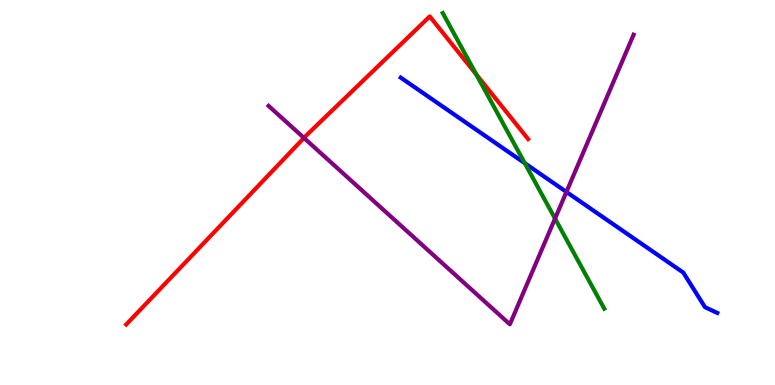[{'lines': ['blue', 'red'], 'intersections': []}, {'lines': ['green', 'red'], 'intersections': [{'x': 6.15, 'y': 8.06}]}, {'lines': ['purple', 'red'], 'intersections': [{'x': 3.92, 'y': 6.42}]}, {'lines': ['blue', 'green'], 'intersections': [{'x': 6.77, 'y': 5.76}]}, {'lines': ['blue', 'purple'], 'intersections': [{'x': 7.31, 'y': 5.01}]}, {'lines': ['green', 'purple'], 'intersections': [{'x': 7.16, 'y': 4.32}]}]